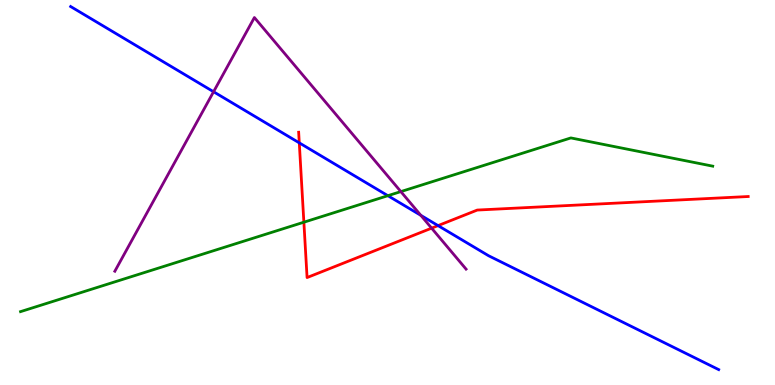[{'lines': ['blue', 'red'], 'intersections': [{'x': 3.86, 'y': 6.29}, {'x': 5.65, 'y': 4.14}]}, {'lines': ['green', 'red'], 'intersections': [{'x': 3.92, 'y': 4.23}]}, {'lines': ['purple', 'red'], 'intersections': [{'x': 5.57, 'y': 4.07}]}, {'lines': ['blue', 'green'], 'intersections': [{'x': 5.0, 'y': 4.92}]}, {'lines': ['blue', 'purple'], 'intersections': [{'x': 2.76, 'y': 7.62}, {'x': 5.43, 'y': 4.41}]}, {'lines': ['green', 'purple'], 'intersections': [{'x': 5.17, 'y': 5.02}]}]